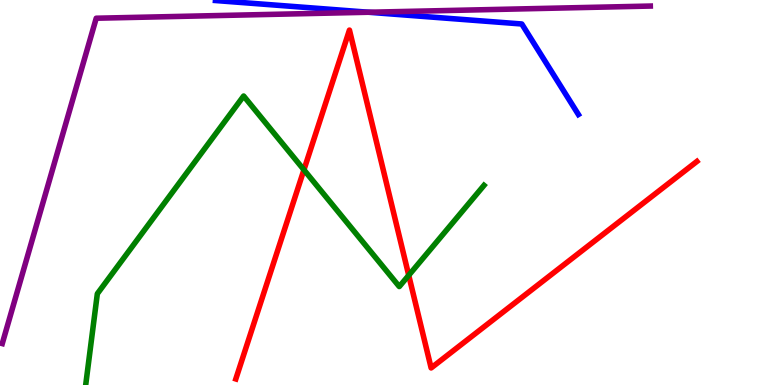[{'lines': ['blue', 'red'], 'intersections': []}, {'lines': ['green', 'red'], 'intersections': [{'x': 3.92, 'y': 5.59}, {'x': 5.27, 'y': 2.85}]}, {'lines': ['purple', 'red'], 'intersections': []}, {'lines': ['blue', 'green'], 'intersections': []}, {'lines': ['blue', 'purple'], 'intersections': [{'x': 4.76, 'y': 9.68}]}, {'lines': ['green', 'purple'], 'intersections': []}]